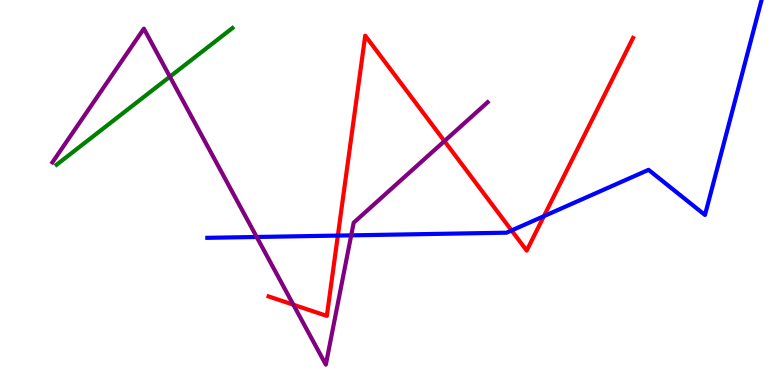[{'lines': ['blue', 'red'], 'intersections': [{'x': 4.36, 'y': 3.88}, {'x': 6.6, 'y': 4.01}, {'x': 7.02, 'y': 4.39}]}, {'lines': ['green', 'red'], 'intersections': []}, {'lines': ['purple', 'red'], 'intersections': [{'x': 3.79, 'y': 2.09}, {'x': 5.73, 'y': 6.34}]}, {'lines': ['blue', 'green'], 'intersections': []}, {'lines': ['blue', 'purple'], 'intersections': [{'x': 3.31, 'y': 3.84}, {'x': 4.53, 'y': 3.89}]}, {'lines': ['green', 'purple'], 'intersections': [{'x': 2.19, 'y': 8.01}]}]